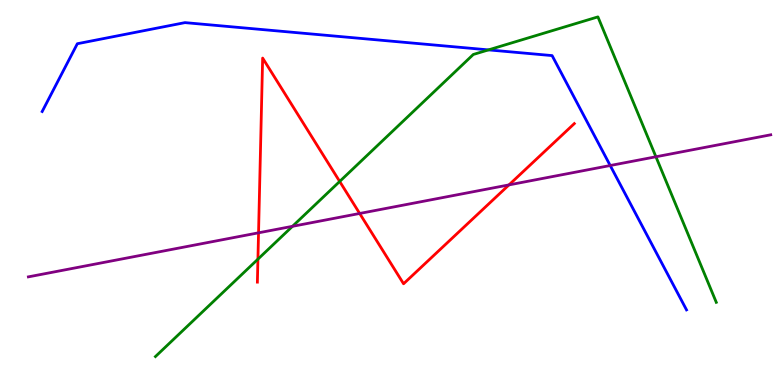[{'lines': ['blue', 'red'], 'intersections': []}, {'lines': ['green', 'red'], 'intersections': [{'x': 3.33, 'y': 3.27}, {'x': 4.38, 'y': 5.29}]}, {'lines': ['purple', 'red'], 'intersections': [{'x': 3.34, 'y': 3.95}, {'x': 4.64, 'y': 4.46}, {'x': 6.57, 'y': 5.2}]}, {'lines': ['blue', 'green'], 'intersections': [{'x': 6.3, 'y': 8.7}]}, {'lines': ['blue', 'purple'], 'intersections': [{'x': 7.87, 'y': 5.7}]}, {'lines': ['green', 'purple'], 'intersections': [{'x': 3.77, 'y': 4.12}, {'x': 8.46, 'y': 5.93}]}]